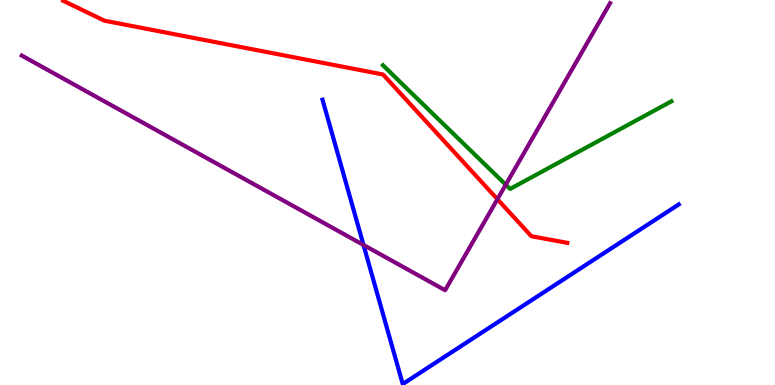[{'lines': ['blue', 'red'], 'intersections': []}, {'lines': ['green', 'red'], 'intersections': []}, {'lines': ['purple', 'red'], 'intersections': [{'x': 6.42, 'y': 4.83}]}, {'lines': ['blue', 'green'], 'intersections': []}, {'lines': ['blue', 'purple'], 'intersections': [{'x': 4.69, 'y': 3.64}]}, {'lines': ['green', 'purple'], 'intersections': [{'x': 6.53, 'y': 5.2}]}]